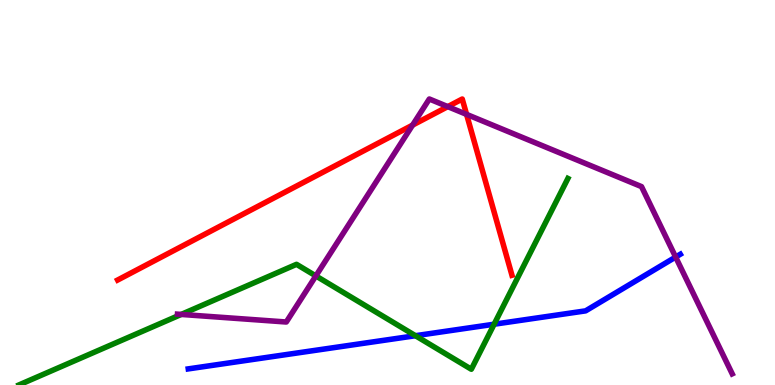[{'lines': ['blue', 'red'], 'intersections': []}, {'lines': ['green', 'red'], 'intersections': []}, {'lines': ['purple', 'red'], 'intersections': [{'x': 5.32, 'y': 6.75}, {'x': 5.78, 'y': 7.23}, {'x': 6.02, 'y': 7.03}]}, {'lines': ['blue', 'green'], 'intersections': [{'x': 5.36, 'y': 1.28}, {'x': 6.38, 'y': 1.58}]}, {'lines': ['blue', 'purple'], 'intersections': [{'x': 8.72, 'y': 3.32}]}, {'lines': ['green', 'purple'], 'intersections': [{'x': 2.34, 'y': 1.83}, {'x': 4.08, 'y': 2.83}]}]